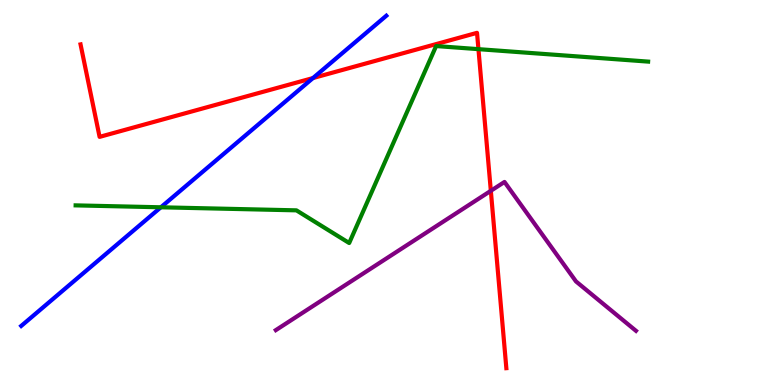[{'lines': ['blue', 'red'], 'intersections': [{'x': 4.04, 'y': 7.97}]}, {'lines': ['green', 'red'], 'intersections': [{'x': 6.17, 'y': 8.72}]}, {'lines': ['purple', 'red'], 'intersections': [{'x': 6.33, 'y': 5.04}]}, {'lines': ['blue', 'green'], 'intersections': [{'x': 2.08, 'y': 4.62}]}, {'lines': ['blue', 'purple'], 'intersections': []}, {'lines': ['green', 'purple'], 'intersections': []}]